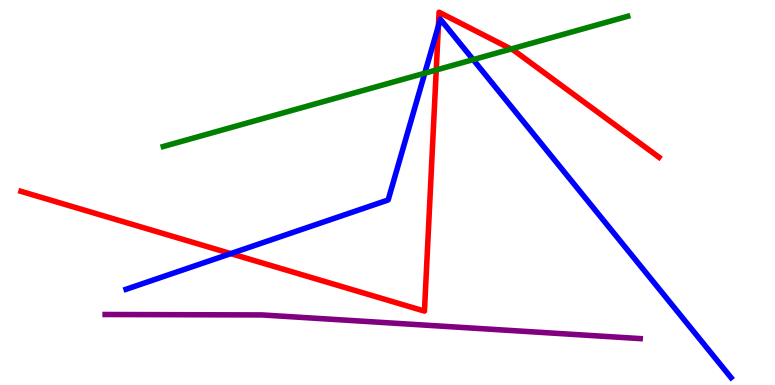[{'lines': ['blue', 'red'], 'intersections': [{'x': 2.98, 'y': 3.41}, {'x': 5.66, 'y': 9.32}]}, {'lines': ['green', 'red'], 'intersections': [{'x': 5.63, 'y': 8.18}, {'x': 6.59, 'y': 8.73}]}, {'lines': ['purple', 'red'], 'intersections': []}, {'lines': ['blue', 'green'], 'intersections': [{'x': 5.48, 'y': 8.1}, {'x': 6.11, 'y': 8.45}]}, {'lines': ['blue', 'purple'], 'intersections': []}, {'lines': ['green', 'purple'], 'intersections': []}]